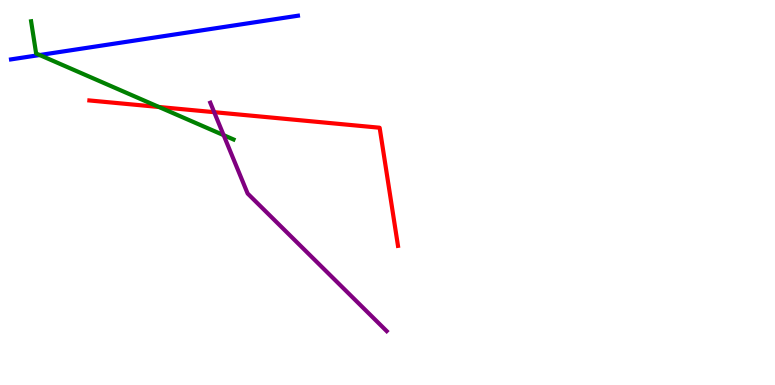[{'lines': ['blue', 'red'], 'intersections': []}, {'lines': ['green', 'red'], 'intersections': [{'x': 2.05, 'y': 7.22}]}, {'lines': ['purple', 'red'], 'intersections': [{'x': 2.76, 'y': 7.09}]}, {'lines': ['blue', 'green'], 'intersections': [{'x': 0.512, 'y': 8.57}]}, {'lines': ['blue', 'purple'], 'intersections': []}, {'lines': ['green', 'purple'], 'intersections': [{'x': 2.89, 'y': 6.49}]}]